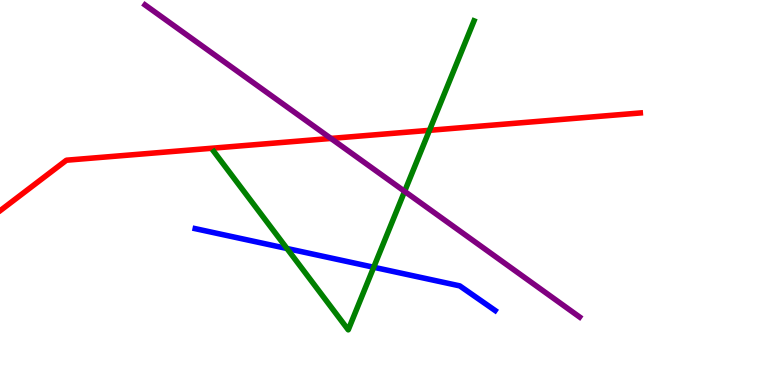[{'lines': ['blue', 'red'], 'intersections': []}, {'lines': ['green', 'red'], 'intersections': [{'x': 5.54, 'y': 6.62}]}, {'lines': ['purple', 'red'], 'intersections': [{'x': 4.27, 'y': 6.4}]}, {'lines': ['blue', 'green'], 'intersections': [{'x': 3.7, 'y': 3.55}, {'x': 4.82, 'y': 3.06}]}, {'lines': ['blue', 'purple'], 'intersections': []}, {'lines': ['green', 'purple'], 'intersections': [{'x': 5.22, 'y': 5.03}]}]